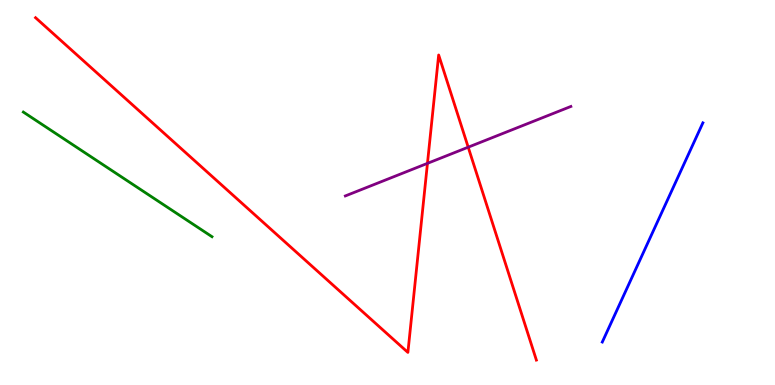[{'lines': ['blue', 'red'], 'intersections': []}, {'lines': ['green', 'red'], 'intersections': []}, {'lines': ['purple', 'red'], 'intersections': [{'x': 5.52, 'y': 5.76}, {'x': 6.04, 'y': 6.18}]}, {'lines': ['blue', 'green'], 'intersections': []}, {'lines': ['blue', 'purple'], 'intersections': []}, {'lines': ['green', 'purple'], 'intersections': []}]